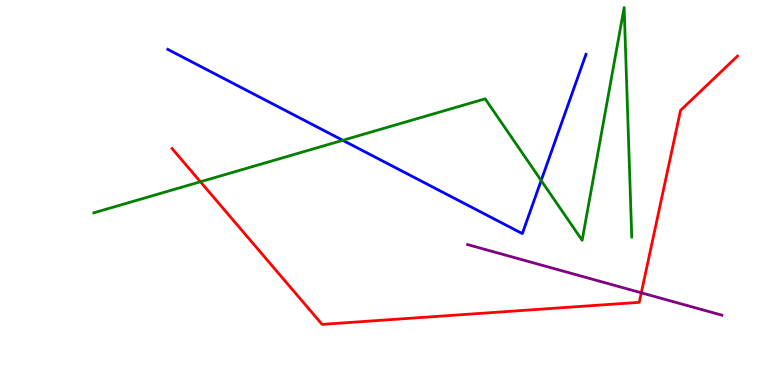[{'lines': ['blue', 'red'], 'intersections': []}, {'lines': ['green', 'red'], 'intersections': [{'x': 2.59, 'y': 5.28}]}, {'lines': ['purple', 'red'], 'intersections': [{'x': 8.27, 'y': 2.39}]}, {'lines': ['blue', 'green'], 'intersections': [{'x': 4.42, 'y': 6.36}, {'x': 6.98, 'y': 5.31}]}, {'lines': ['blue', 'purple'], 'intersections': []}, {'lines': ['green', 'purple'], 'intersections': []}]